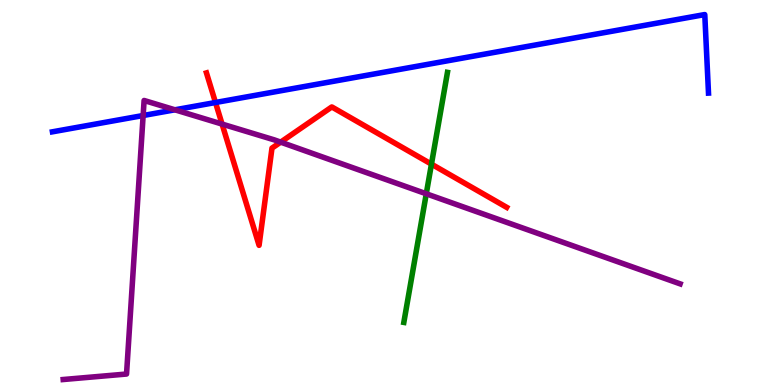[{'lines': ['blue', 'red'], 'intersections': [{'x': 2.78, 'y': 7.34}]}, {'lines': ['green', 'red'], 'intersections': [{'x': 5.57, 'y': 5.74}]}, {'lines': ['purple', 'red'], 'intersections': [{'x': 2.87, 'y': 6.78}, {'x': 3.62, 'y': 6.31}]}, {'lines': ['blue', 'green'], 'intersections': []}, {'lines': ['blue', 'purple'], 'intersections': [{'x': 1.85, 'y': 7.0}, {'x': 2.26, 'y': 7.15}]}, {'lines': ['green', 'purple'], 'intersections': [{'x': 5.5, 'y': 4.97}]}]